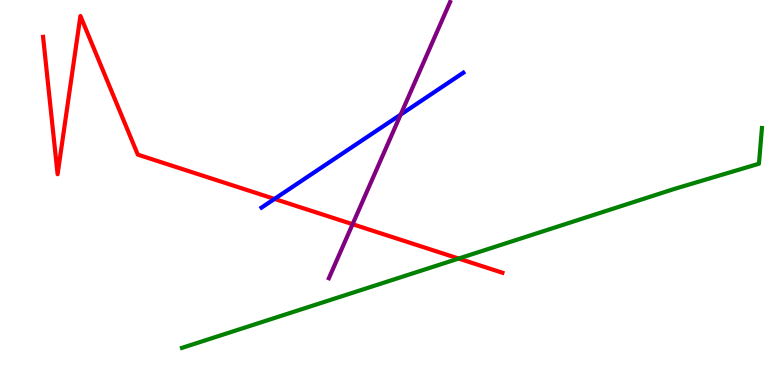[{'lines': ['blue', 'red'], 'intersections': [{'x': 3.54, 'y': 4.83}]}, {'lines': ['green', 'red'], 'intersections': [{'x': 5.92, 'y': 3.28}]}, {'lines': ['purple', 'red'], 'intersections': [{'x': 4.55, 'y': 4.18}]}, {'lines': ['blue', 'green'], 'intersections': []}, {'lines': ['blue', 'purple'], 'intersections': [{'x': 5.17, 'y': 7.02}]}, {'lines': ['green', 'purple'], 'intersections': []}]